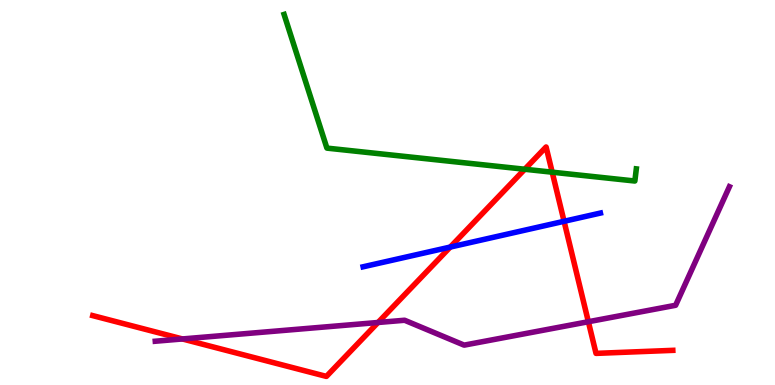[{'lines': ['blue', 'red'], 'intersections': [{'x': 5.81, 'y': 3.58}, {'x': 7.28, 'y': 4.25}]}, {'lines': ['green', 'red'], 'intersections': [{'x': 6.77, 'y': 5.6}, {'x': 7.13, 'y': 5.53}]}, {'lines': ['purple', 'red'], 'intersections': [{'x': 2.35, 'y': 1.2}, {'x': 4.88, 'y': 1.62}, {'x': 7.59, 'y': 1.64}]}, {'lines': ['blue', 'green'], 'intersections': []}, {'lines': ['blue', 'purple'], 'intersections': []}, {'lines': ['green', 'purple'], 'intersections': []}]